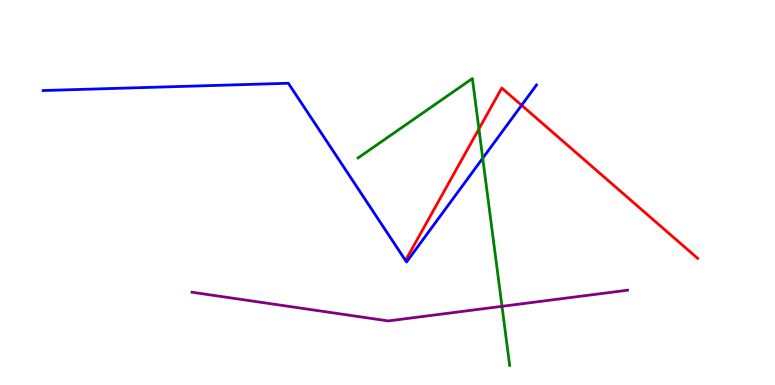[{'lines': ['blue', 'red'], 'intersections': [{'x': 6.73, 'y': 7.27}]}, {'lines': ['green', 'red'], 'intersections': [{'x': 6.18, 'y': 6.65}]}, {'lines': ['purple', 'red'], 'intersections': []}, {'lines': ['blue', 'green'], 'intersections': [{'x': 6.23, 'y': 5.89}]}, {'lines': ['blue', 'purple'], 'intersections': []}, {'lines': ['green', 'purple'], 'intersections': [{'x': 6.48, 'y': 2.04}]}]